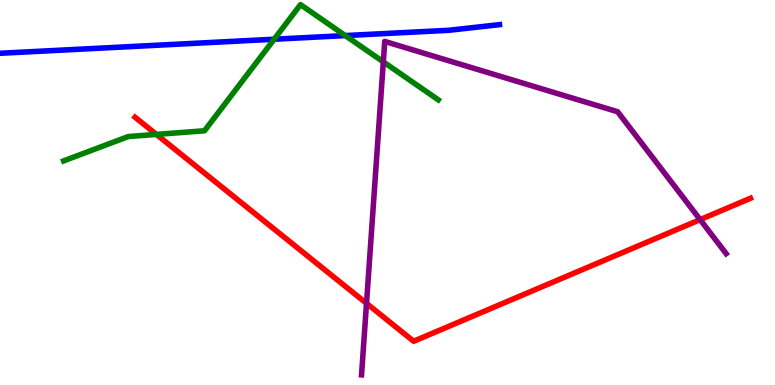[{'lines': ['blue', 'red'], 'intersections': []}, {'lines': ['green', 'red'], 'intersections': [{'x': 2.02, 'y': 6.51}]}, {'lines': ['purple', 'red'], 'intersections': [{'x': 4.73, 'y': 2.12}, {'x': 9.03, 'y': 4.3}]}, {'lines': ['blue', 'green'], 'intersections': [{'x': 3.54, 'y': 8.98}, {'x': 4.46, 'y': 9.08}]}, {'lines': ['blue', 'purple'], 'intersections': []}, {'lines': ['green', 'purple'], 'intersections': [{'x': 4.95, 'y': 8.39}]}]